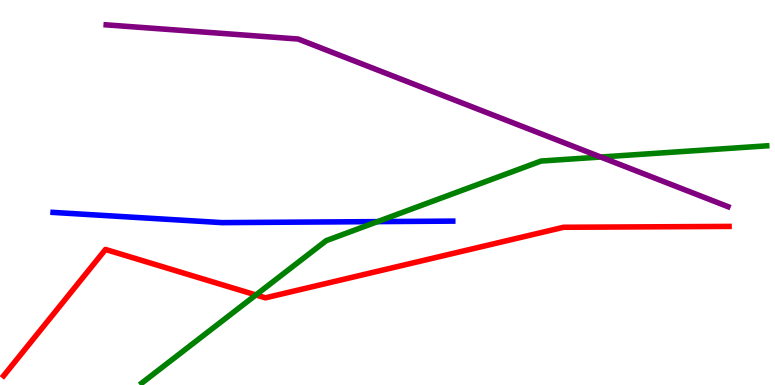[{'lines': ['blue', 'red'], 'intersections': []}, {'lines': ['green', 'red'], 'intersections': [{'x': 3.3, 'y': 2.34}]}, {'lines': ['purple', 'red'], 'intersections': []}, {'lines': ['blue', 'green'], 'intersections': [{'x': 4.87, 'y': 4.24}]}, {'lines': ['blue', 'purple'], 'intersections': []}, {'lines': ['green', 'purple'], 'intersections': [{'x': 7.75, 'y': 5.92}]}]